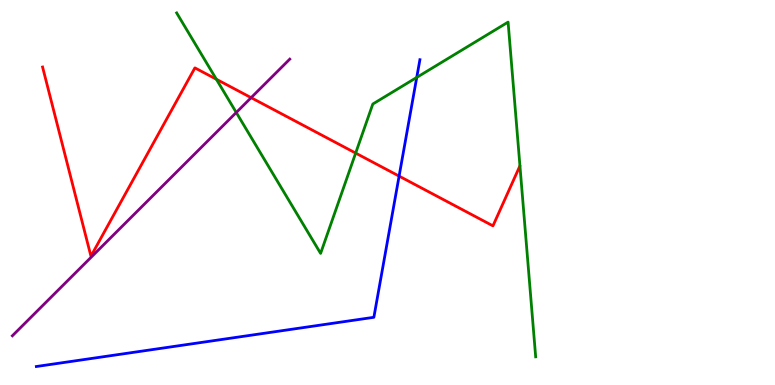[{'lines': ['blue', 'red'], 'intersections': [{'x': 5.15, 'y': 5.43}]}, {'lines': ['green', 'red'], 'intersections': [{'x': 2.79, 'y': 7.94}, {'x': 4.59, 'y': 6.02}]}, {'lines': ['purple', 'red'], 'intersections': [{'x': 3.24, 'y': 7.46}]}, {'lines': ['blue', 'green'], 'intersections': [{'x': 5.38, 'y': 7.99}]}, {'lines': ['blue', 'purple'], 'intersections': []}, {'lines': ['green', 'purple'], 'intersections': [{'x': 3.05, 'y': 7.08}]}]